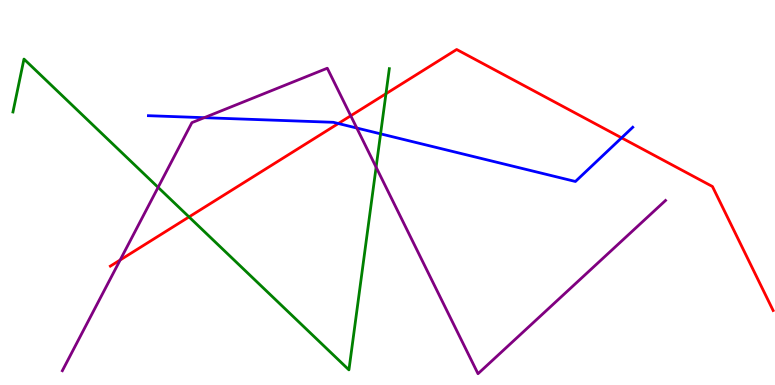[{'lines': ['blue', 'red'], 'intersections': [{'x': 4.37, 'y': 6.79}, {'x': 8.02, 'y': 6.42}]}, {'lines': ['green', 'red'], 'intersections': [{'x': 2.44, 'y': 4.37}, {'x': 4.98, 'y': 7.57}]}, {'lines': ['purple', 'red'], 'intersections': [{'x': 1.55, 'y': 3.25}, {'x': 4.53, 'y': 6.99}]}, {'lines': ['blue', 'green'], 'intersections': [{'x': 4.91, 'y': 6.52}]}, {'lines': ['blue', 'purple'], 'intersections': [{'x': 2.64, 'y': 6.94}, {'x': 4.6, 'y': 6.67}]}, {'lines': ['green', 'purple'], 'intersections': [{'x': 2.04, 'y': 5.13}, {'x': 4.85, 'y': 5.66}]}]